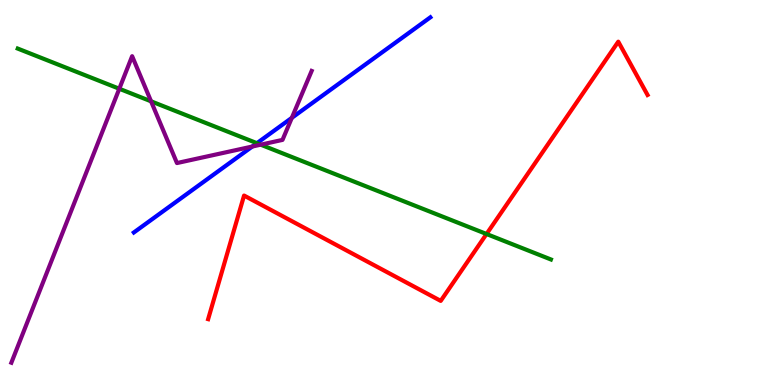[{'lines': ['blue', 'red'], 'intersections': []}, {'lines': ['green', 'red'], 'intersections': [{'x': 6.28, 'y': 3.92}]}, {'lines': ['purple', 'red'], 'intersections': []}, {'lines': ['blue', 'green'], 'intersections': [{'x': 3.31, 'y': 6.28}]}, {'lines': ['blue', 'purple'], 'intersections': [{'x': 3.26, 'y': 6.19}, {'x': 3.77, 'y': 6.94}]}, {'lines': ['green', 'purple'], 'intersections': [{'x': 1.54, 'y': 7.69}, {'x': 1.95, 'y': 7.37}, {'x': 3.36, 'y': 6.24}]}]